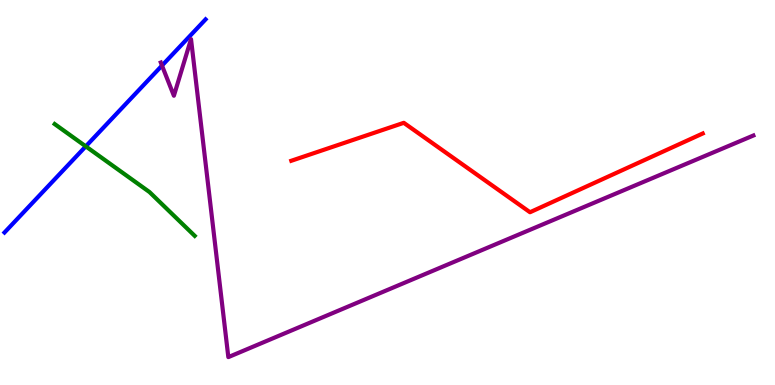[{'lines': ['blue', 'red'], 'intersections': []}, {'lines': ['green', 'red'], 'intersections': []}, {'lines': ['purple', 'red'], 'intersections': []}, {'lines': ['blue', 'green'], 'intersections': [{'x': 1.11, 'y': 6.2}]}, {'lines': ['blue', 'purple'], 'intersections': [{'x': 2.09, 'y': 8.3}]}, {'lines': ['green', 'purple'], 'intersections': []}]